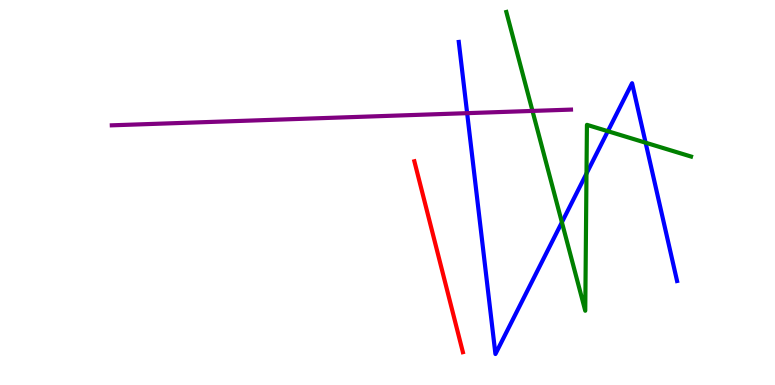[{'lines': ['blue', 'red'], 'intersections': []}, {'lines': ['green', 'red'], 'intersections': []}, {'lines': ['purple', 'red'], 'intersections': []}, {'lines': ['blue', 'green'], 'intersections': [{'x': 7.25, 'y': 4.23}, {'x': 7.57, 'y': 5.49}, {'x': 7.84, 'y': 6.59}, {'x': 8.33, 'y': 6.29}]}, {'lines': ['blue', 'purple'], 'intersections': [{'x': 6.03, 'y': 7.06}]}, {'lines': ['green', 'purple'], 'intersections': [{'x': 6.87, 'y': 7.12}]}]